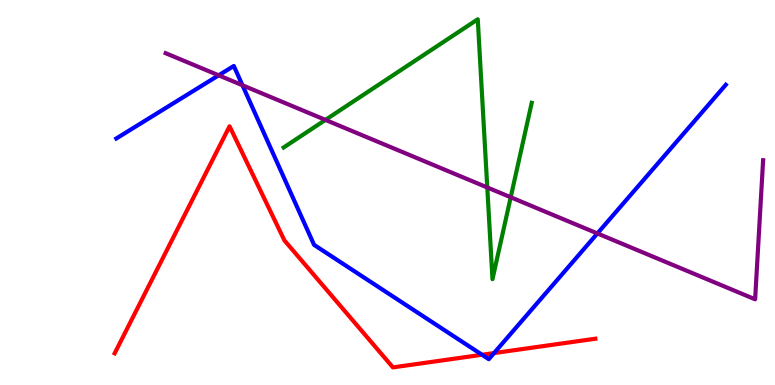[{'lines': ['blue', 'red'], 'intersections': [{'x': 6.22, 'y': 0.785}, {'x': 6.37, 'y': 0.829}]}, {'lines': ['green', 'red'], 'intersections': []}, {'lines': ['purple', 'red'], 'intersections': []}, {'lines': ['blue', 'green'], 'intersections': []}, {'lines': ['blue', 'purple'], 'intersections': [{'x': 2.82, 'y': 8.04}, {'x': 3.13, 'y': 7.79}, {'x': 7.71, 'y': 3.94}]}, {'lines': ['green', 'purple'], 'intersections': [{'x': 4.2, 'y': 6.89}, {'x': 6.29, 'y': 5.13}, {'x': 6.59, 'y': 4.88}]}]